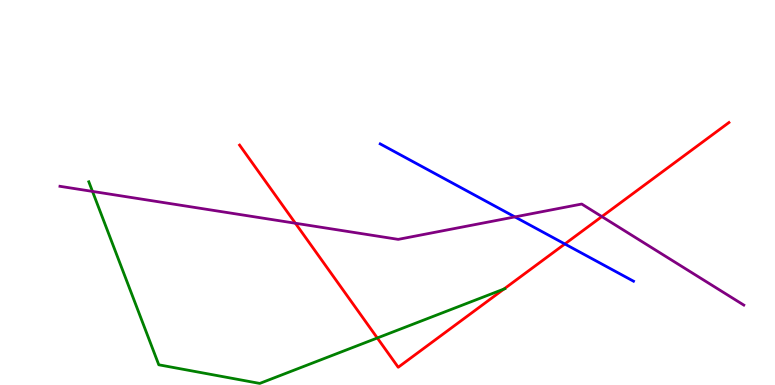[{'lines': ['blue', 'red'], 'intersections': [{'x': 7.29, 'y': 3.66}]}, {'lines': ['green', 'red'], 'intersections': [{'x': 4.87, 'y': 1.22}, {'x': 6.5, 'y': 2.49}]}, {'lines': ['purple', 'red'], 'intersections': [{'x': 3.81, 'y': 4.2}, {'x': 7.77, 'y': 4.37}]}, {'lines': ['blue', 'green'], 'intersections': []}, {'lines': ['blue', 'purple'], 'intersections': [{'x': 6.64, 'y': 4.37}]}, {'lines': ['green', 'purple'], 'intersections': [{'x': 1.19, 'y': 5.03}]}]